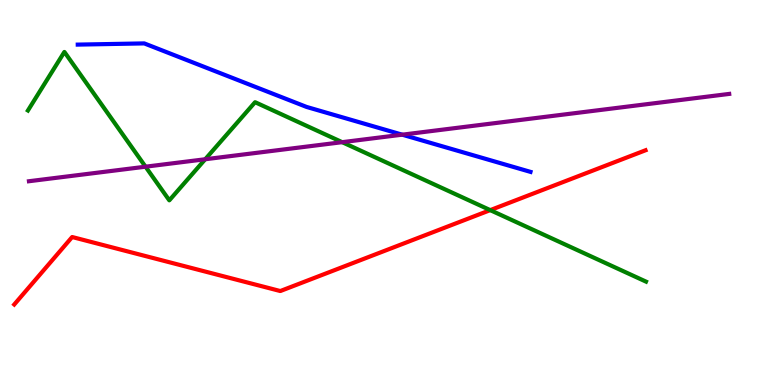[{'lines': ['blue', 'red'], 'intersections': []}, {'lines': ['green', 'red'], 'intersections': [{'x': 6.33, 'y': 4.54}]}, {'lines': ['purple', 'red'], 'intersections': []}, {'lines': ['blue', 'green'], 'intersections': []}, {'lines': ['blue', 'purple'], 'intersections': [{'x': 5.19, 'y': 6.5}]}, {'lines': ['green', 'purple'], 'intersections': [{'x': 1.88, 'y': 5.67}, {'x': 2.65, 'y': 5.86}, {'x': 4.42, 'y': 6.31}]}]